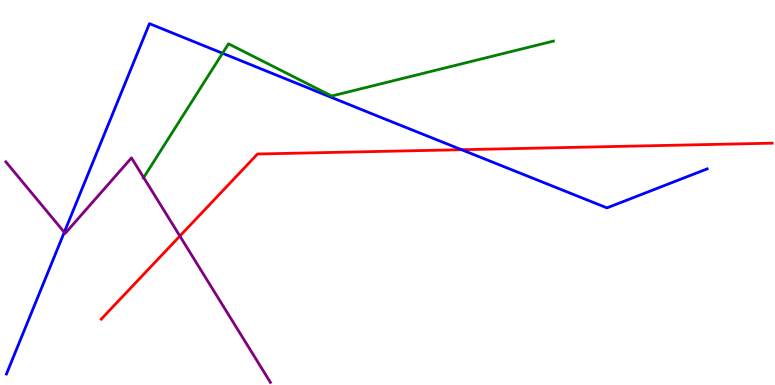[{'lines': ['blue', 'red'], 'intersections': [{'x': 5.96, 'y': 6.11}]}, {'lines': ['green', 'red'], 'intersections': []}, {'lines': ['purple', 'red'], 'intersections': [{'x': 2.32, 'y': 3.87}]}, {'lines': ['blue', 'green'], 'intersections': [{'x': 2.87, 'y': 8.62}]}, {'lines': ['blue', 'purple'], 'intersections': [{'x': 0.83, 'y': 3.97}]}, {'lines': ['green', 'purple'], 'intersections': [{'x': 1.85, 'y': 5.39}]}]